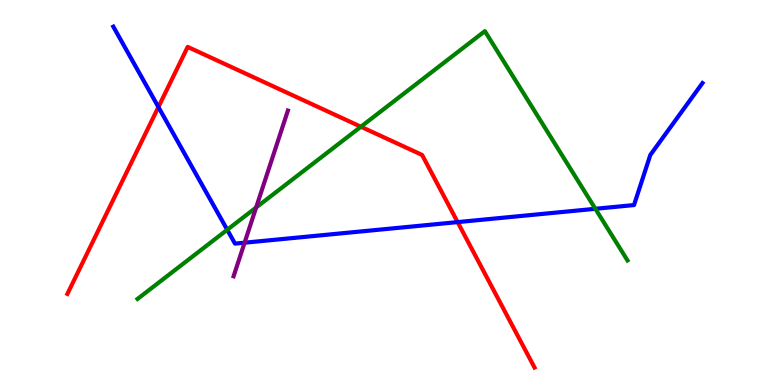[{'lines': ['blue', 'red'], 'intersections': [{'x': 2.04, 'y': 7.22}, {'x': 5.9, 'y': 4.23}]}, {'lines': ['green', 'red'], 'intersections': [{'x': 4.66, 'y': 6.71}]}, {'lines': ['purple', 'red'], 'intersections': []}, {'lines': ['blue', 'green'], 'intersections': [{'x': 2.93, 'y': 4.03}, {'x': 7.68, 'y': 4.58}]}, {'lines': ['blue', 'purple'], 'intersections': [{'x': 3.16, 'y': 3.7}]}, {'lines': ['green', 'purple'], 'intersections': [{'x': 3.3, 'y': 4.61}]}]